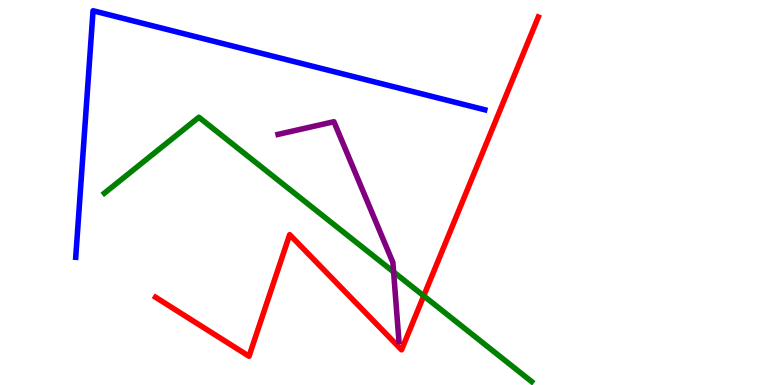[{'lines': ['blue', 'red'], 'intersections': []}, {'lines': ['green', 'red'], 'intersections': [{'x': 5.47, 'y': 2.31}]}, {'lines': ['purple', 'red'], 'intersections': []}, {'lines': ['blue', 'green'], 'intersections': []}, {'lines': ['blue', 'purple'], 'intersections': []}, {'lines': ['green', 'purple'], 'intersections': [{'x': 5.08, 'y': 2.94}]}]